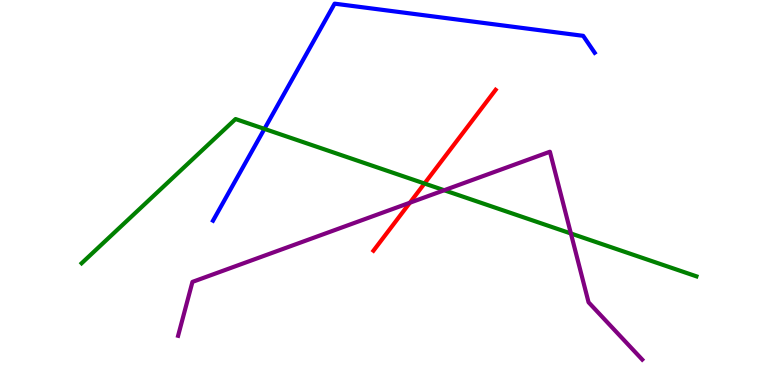[{'lines': ['blue', 'red'], 'intersections': []}, {'lines': ['green', 'red'], 'intersections': [{'x': 5.48, 'y': 5.23}]}, {'lines': ['purple', 'red'], 'intersections': [{'x': 5.29, 'y': 4.73}]}, {'lines': ['blue', 'green'], 'intersections': [{'x': 3.41, 'y': 6.65}]}, {'lines': ['blue', 'purple'], 'intersections': []}, {'lines': ['green', 'purple'], 'intersections': [{'x': 5.73, 'y': 5.06}, {'x': 7.37, 'y': 3.94}]}]